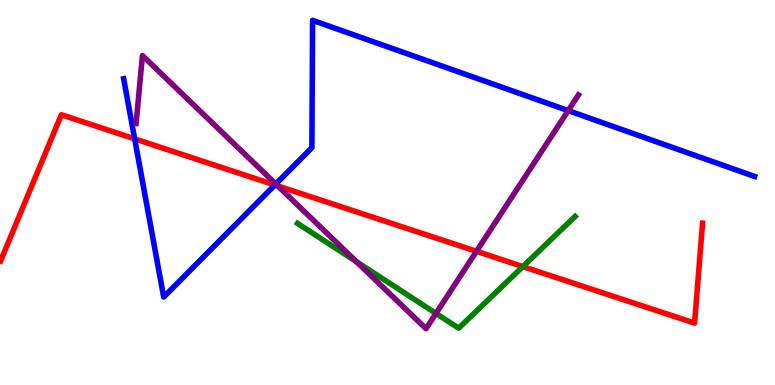[{'lines': ['blue', 'red'], 'intersections': [{'x': 1.74, 'y': 6.39}, {'x': 3.55, 'y': 5.2}]}, {'lines': ['green', 'red'], 'intersections': [{'x': 6.75, 'y': 3.08}]}, {'lines': ['purple', 'red'], 'intersections': [{'x': 3.58, 'y': 5.17}, {'x': 6.15, 'y': 3.47}]}, {'lines': ['blue', 'green'], 'intersections': []}, {'lines': ['blue', 'purple'], 'intersections': [{'x': 3.56, 'y': 5.22}, {'x': 7.33, 'y': 7.13}]}, {'lines': ['green', 'purple'], 'intersections': [{'x': 4.6, 'y': 3.2}, {'x': 5.63, 'y': 1.86}]}]